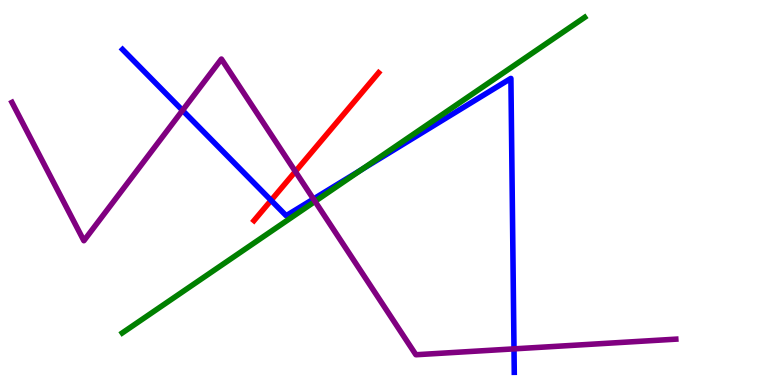[{'lines': ['blue', 'red'], 'intersections': [{'x': 3.5, 'y': 4.8}]}, {'lines': ['green', 'red'], 'intersections': []}, {'lines': ['purple', 'red'], 'intersections': [{'x': 3.81, 'y': 5.55}]}, {'lines': ['blue', 'green'], 'intersections': [{'x': 4.66, 'y': 5.59}]}, {'lines': ['blue', 'purple'], 'intersections': [{'x': 2.36, 'y': 7.13}, {'x': 4.04, 'y': 4.83}, {'x': 6.63, 'y': 0.939}]}, {'lines': ['green', 'purple'], 'intersections': [{'x': 4.06, 'y': 4.77}]}]